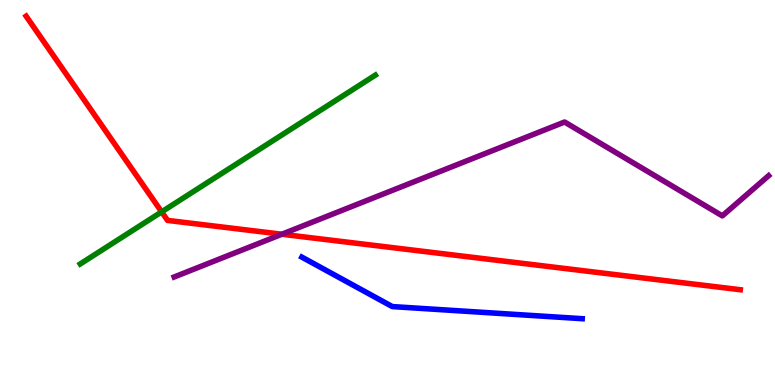[{'lines': ['blue', 'red'], 'intersections': []}, {'lines': ['green', 'red'], 'intersections': [{'x': 2.09, 'y': 4.5}]}, {'lines': ['purple', 'red'], 'intersections': [{'x': 3.64, 'y': 3.92}]}, {'lines': ['blue', 'green'], 'intersections': []}, {'lines': ['blue', 'purple'], 'intersections': []}, {'lines': ['green', 'purple'], 'intersections': []}]